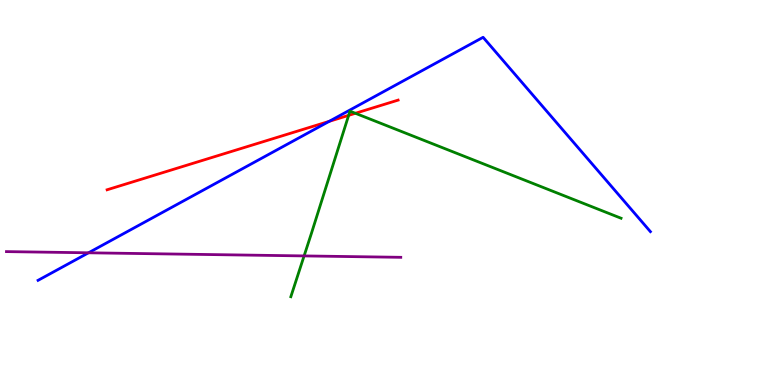[{'lines': ['blue', 'red'], 'intersections': [{'x': 4.25, 'y': 6.85}]}, {'lines': ['green', 'red'], 'intersections': [{'x': 4.5, 'y': 7.0}, {'x': 4.59, 'y': 7.06}]}, {'lines': ['purple', 'red'], 'intersections': []}, {'lines': ['blue', 'green'], 'intersections': []}, {'lines': ['blue', 'purple'], 'intersections': [{'x': 1.14, 'y': 3.43}]}, {'lines': ['green', 'purple'], 'intersections': [{'x': 3.92, 'y': 3.35}]}]